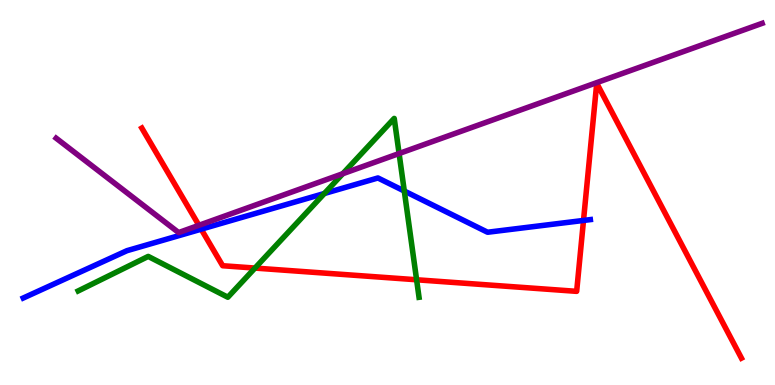[{'lines': ['blue', 'red'], 'intersections': [{'x': 2.6, 'y': 4.05}, {'x': 7.53, 'y': 4.27}]}, {'lines': ['green', 'red'], 'intersections': [{'x': 3.29, 'y': 3.04}, {'x': 5.38, 'y': 2.73}]}, {'lines': ['purple', 'red'], 'intersections': [{'x': 2.57, 'y': 4.15}]}, {'lines': ['blue', 'green'], 'intersections': [{'x': 4.19, 'y': 4.97}, {'x': 5.22, 'y': 5.04}]}, {'lines': ['blue', 'purple'], 'intersections': []}, {'lines': ['green', 'purple'], 'intersections': [{'x': 4.42, 'y': 5.49}, {'x': 5.15, 'y': 6.01}]}]